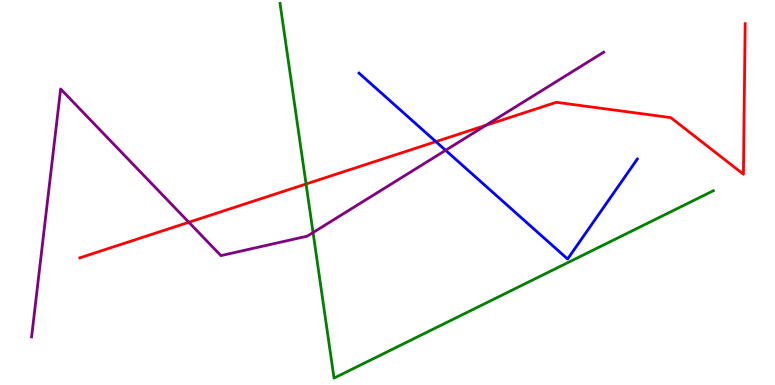[{'lines': ['blue', 'red'], 'intersections': [{'x': 5.62, 'y': 6.32}]}, {'lines': ['green', 'red'], 'intersections': [{'x': 3.95, 'y': 5.22}]}, {'lines': ['purple', 'red'], 'intersections': [{'x': 2.44, 'y': 4.23}, {'x': 6.27, 'y': 6.75}]}, {'lines': ['blue', 'green'], 'intersections': []}, {'lines': ['blue', 'purple'], 'intersections': [{'x': 5.75, 'y': 6.1}]}, {'lines': ['green', 'purple'], 'intersections': [{'x': 4.04, 'y': 3.96}]}]